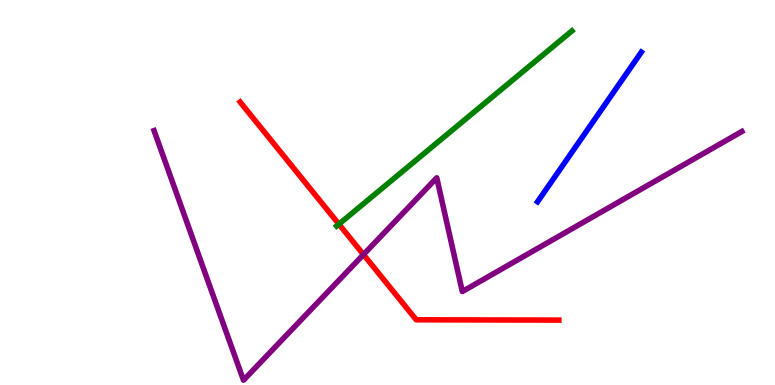[{'lines': ['blue', 'red'], 'intersections': []}, {'lines': ['green', 'red'], 'intersections': [{'x': 4.37, 'y': 4.18}]}, {'lines': ['purple', 'red'], 'intersections': [{'x': 4.69, 'y': 3.39}]}, {'lines': ['blue', 'green'], 'intersections': []}, {'lines': ['blue', 'purple'], 'intersections': []}, {'lines': ['green', 'purple'], 'intersections': []}]